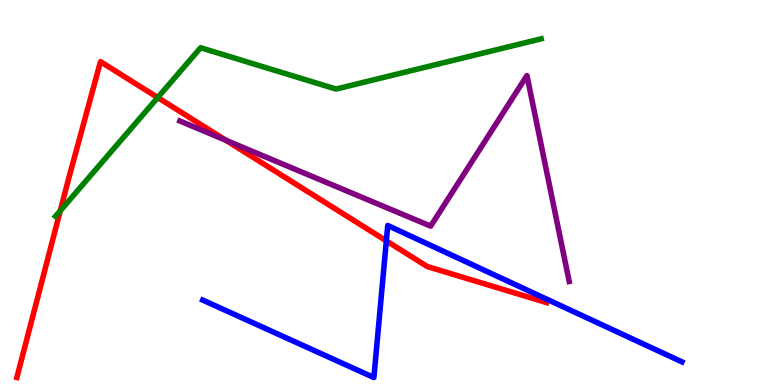[{'lines': ['blue', 'red'], 'intersections': [{'x': 4.98, 'y': 3.74}]}, {'lines': ['green', 'red'], 'intersections': [{'x': 0.778, 'y': 4.53}, {'x': 2.04, 'y': 7.47}]}, {'lines': ['purple', 'red'], 'intersections': [{'x': 2.91, 'y': 6.36}]}, {'lines': ['blue', 'green'], 'intersections': []}, {'lines': ['blue', 'purple'], 'intersections': []}, {'lines': ['green', 'purple'], 'intersections': []}]